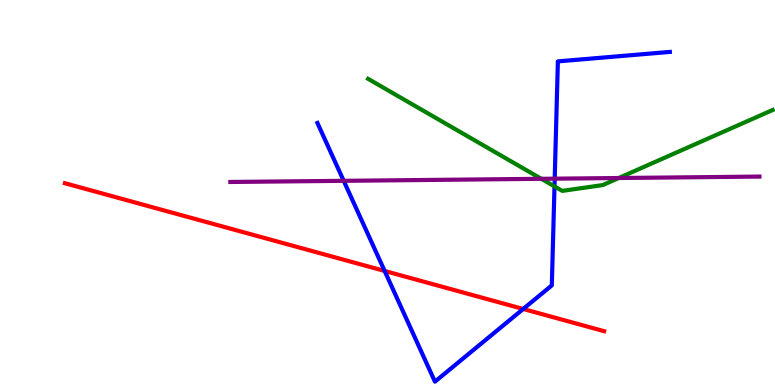[{'lines': ['blue', 'red'], 'intersections': [{'x': 4.96, 'y': 2.96}, {'x': 6.75, 'y': 1.97}]}, {'lines': ['green', 'red'], 'intersections': []}, {'lines': ['purple', 'red'], 'intersections': []}, {'lines': ['blue', 'green'], 'intersections': [{'x': 7.15, 'y': 5.16}]}, {'lines': ['blue', 'purple'], 'intersections': [{'x': 4.43, 'y': 5.3}, {'x': 7.16, 'y': 5.36}]}, {'lines': ['green', 'purple'], 'intersections': [{'x': 6.98, 'y': 5.36}, {'x': 7.98, 'y': 5.38}]}]